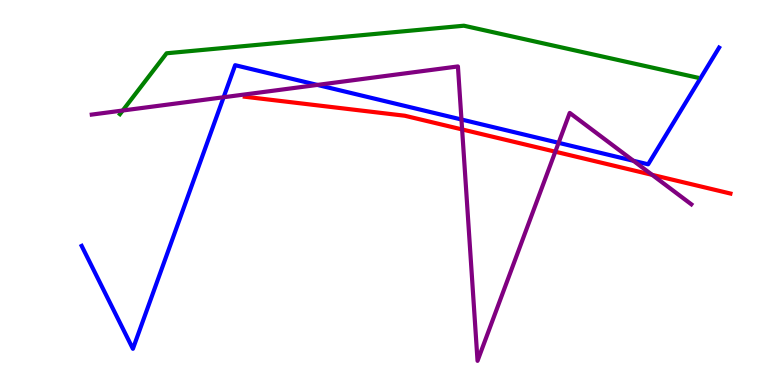[{'lines': ['blue', 'red'], 'intersections': []}, {'lines': ['green', 'red'], 'intersections': []}, {'lines': ['purple', 'red'], 'intersections': [{'x': 5.96, 'y': 6.64}, {'x': 7.17, 'y': 6.06}, {'x': 8.41, 'y': 5.46}]}, {'lines': ['blue', 'green'], 'intersections': []}, {'lines': ['blue', 'purple'], 'intersections': [{'x': 2.89, 'y': 7.47}, {'x': 4.09, 'y': 7.79}, {'x': 5.95, 'y': 6.9}, {'x': 7.21, 'y': 6.29}, {'x': 8.17, 'y': 5.82}]}, {'lines': ['green', 'purple'], 'intersections': [{'x': 1.58, 'y': 7.13}]}]